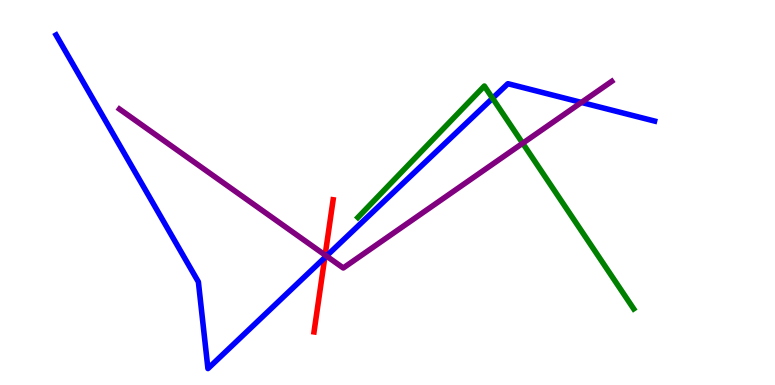[{'lines': ['blue', 'red'], 'intersections': [{'x': 4.19, 'y': 3.31}]}, {'lines': ['green', 'red'], 'intersections': []}, {'lines': ['purple', 'red'], 'intersections': [{'x': 4.2, 'y': 3.37}]}, {'lines': ['blue', 'green'], 'intersections': [{'x': 6.36, 'y': 7.45}]}, {'lines': ['blue', 'purple'], 'intersections': [{'x': 4.21, 'y': 3.35}, {'x': 7.5, 'y': 7.34}]}, {'lines': ['green', 'purple'], 'intersections': [{'x': 6.74, 'y': 6.28}]}]